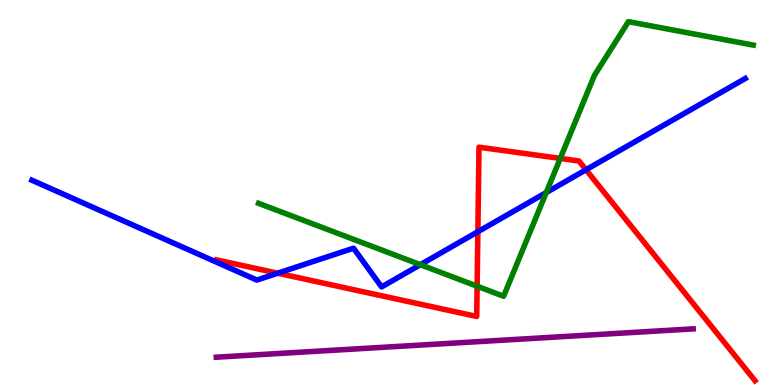[{'lines': ['blue', 'red'], 'intersections': [{'x': 3.58, 'y': 2.9}, {'x': 6.17, 'y': 3.98}, {'x': 7.56, 'y': 5.59}]}, {'lines': ['green', 'red'], 'intersections': [{'x': 6.16, 'y': 2.57}, {'x': 7.23, 'y': 5.89}]}, {'lines': ['purple', 'red'], 'intersections': []}, {'lines': ['blue', 'green'], 'intersections': [{'x': 5.42, 'y': 3.13}, {'x': 7.05, 'y': 5.0}]}, {'lines': ['blue', 'purple'], 'intersections': []}, {'lines': ['green', 'purple'], 'intersections': []}]